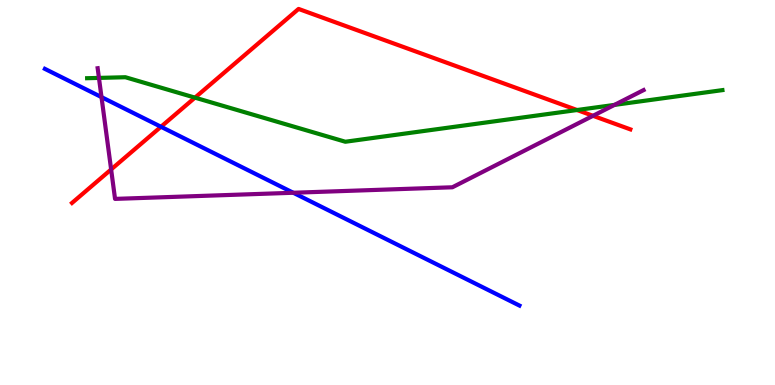[{'lines': ['blue', 'red'], 'intersections': [{'x': 2.08, 'y': 6.71}]}, {'lines': ['green', 'red'], 'intersections': [{'x': 2.52, 'y': 7.46}, {'x': 7.45, 'y': 7.14}]}, {'lines': ['purple', 'red'], 'intersections': [{'x': 1.43, 'y': 5.6}, {'x': 7.65, 'y': 6.99}]}, {'lines': ['blue', 'green'], 'intersections': []}, {'lines': ['blue', 'purple'], 'intersections': [{'x': 1.31, 'y': 7.48}, {'x': 3.78, 'y': 4.99}]}, {'lines': ['green', 'purple'], 'intersections': [{'x': 1.28, 'y': 7.98}, {'x': 7.93, 'y': 7.28}]}]